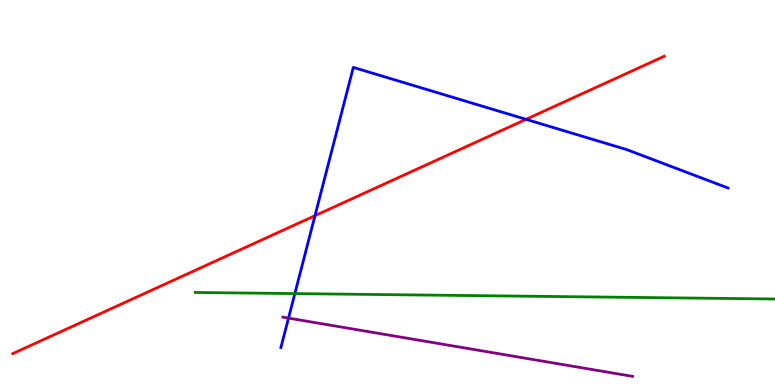[{'lines': ['blue', 'red'], 'intersections': [{'x': 4.06, 'y': 4.4}, {'x': 6.79, 'y': 6.9}]}, {'lines': ['green', 'red'], 'intersections': []}, {'lines': ['purple', 'red'], 'intersections': []}, {'lines': ['blue', 'green'], 'intersections': [{'x': 3.8, 'y': 2.37}]}, {'lines': ['blue', 'purple'], 'intersections': [{'x': 3.72, 'y': 1.74}]}, {'lines': ['green', 'purple'], 'intersections': []}]